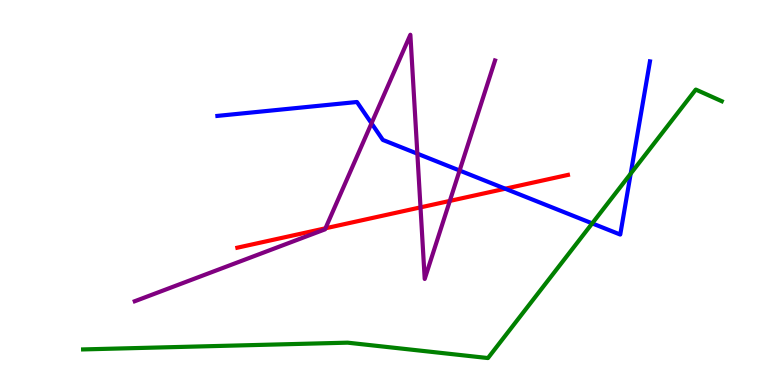[{'lines': ['blue', 'red'], 'intersections': [{'x': 6.52, 'y': 5.1}]}, {'lines': ['green', 'red'], 'intersections': []}, {'lines': ['purple', 'red'], 'intersections': [{'x': 4.2, 'y': 4.07}, {'x': 5.43, 'y': 4.61}, {'x': 5.8, 'y': 4.78}]}, {'lines': ['blue', 'green'], 'intersections': [{'x': 7.64, 'y': 4.2}, {'x': 8.14, 'y': 5.49}]}, {'lines': ['blue', 'purple'], 'intersections': [{'x': 4.79, 'y': 6.8}, {'x': 5.39, 'y': 6.01}, {'x': 5.93, 'y': 5.57}]}, {'lines': ['green', 'purple'], 'intersections': []}]